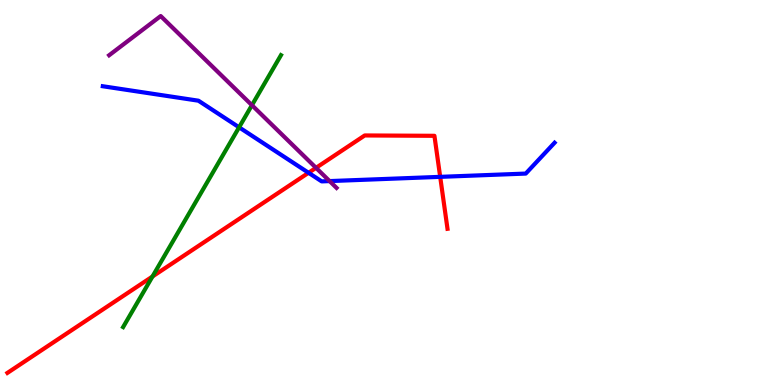[{'lines': ['blue', 'red'], 'intersections': [{'x': 3.98, 'y': 5.51}, {'x': 5.68, 'y': 5.41}]}, {'lines': ['green', 'red'], 'intersections': [{'x': 1.97, 'y': 2.82}]}, {'lines': ['purple', 'red'], 'intersections': [{'x': 4.08, 'y': 5.64}]}, {'lines': ['blue', 'green'], 'intersections': [{'x': 3.09, 'y': 6.69}]}, {'lines': ['blue', 'purple'], 'intersections': [{'x': 4.25, 'y': 5.3}]}, {'lines': ['green', 'purple'], 'intersections': [{'x': 3.25, 'y': 7.27}]}]